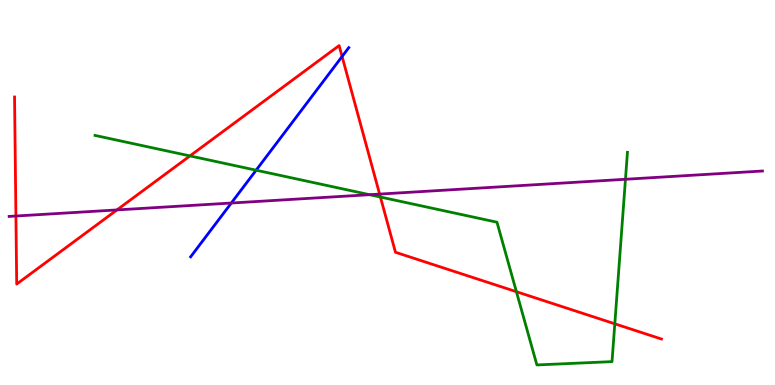[{'lines': ['blue', 'red'], 'intersections': [{'x': 4.41, 'y': 8.53}]}, {'lines': ['green', 'red'], 'intersections': [{'x': 2.45, 'y': 5.95}, {'x': 4.91, 'y': 4.88}, {'x': 6.66, 'y': 2.42}, {'x': 7.93, 'y': 1.59}]}, {'lines': ['purple', 'red'], 'intersections': [{'x': 0.205, 'y': 4.39}, {'x': 1.51, 'y': 4.55}, {'x': 4.9, 'y': 4.96}]}, {'lines': ['blue', 'green'], 'intersections': [{'x': 3.3, 'y': 5.58}]}, {'lines': ['blue', 'purple'], 'intersections': [{'x': 2.98, 'y': 4.73}]}, {'lines': ['green', 'purple'], 'intersections': [{'x': 4.77, 'y': 4.94}, {'x': 8.07, 'y': 5.34}]}]